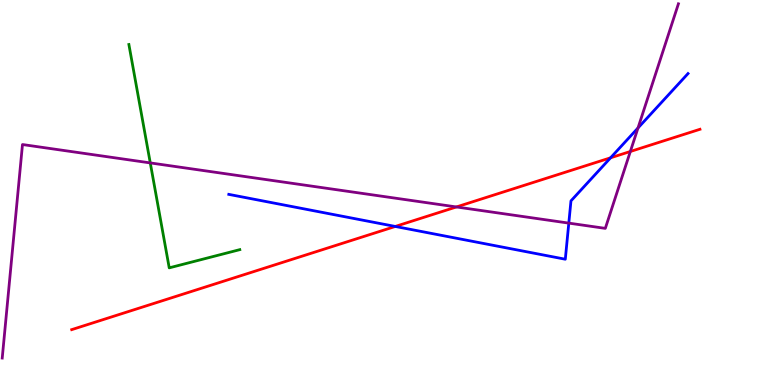[{'lines': ['blue', 'red'], 'intersections': [{'x': 5.1, 'y': 4.12}, {'x': 7.88, 'y': 5.9}]}, {'lines': ['green', 'red'], 'intersections': []}, {'lines': ['purple', 'red'], 'intersections': [{'x': 5.89, 'y': 4.62}, {'x': 8.13, 'y': 6.07}]}, {'lines': ['blue', 'green'], 'intersections': []}, {'lines': ['blue', 'purple'], 'intersections': [{'x': 7.34, 'y': 4.2}, {'x': 8.23, 'y': 6.68}]}, {'lines': ['green', 'purple'], 'intersections': [{'x': 1.94, 'y': 5.77}]}]